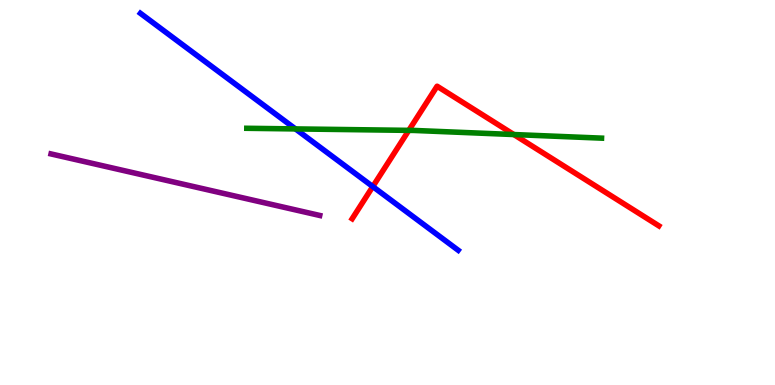[{'lines': ['blue', 'red'], 'intersections': [{'x': 4.81, 'y': 5.15}]}, {'lines': ['green', 'red'], 'intersections': [{'x': 5.27, 'y': 6.61}, {'x': 6.63, 'y': 6.51}]}, {'lines': ['purple', 'red'], 'intersections': []}, {'lines': ['blue', 'green'], 'intersections': [{'x': 3.81, 'y': 6.65}]}, {'lines': ['blue', 'purple'], 'intersections': []}, {'lines': ['green', 'purple'], 'intersections': []}]